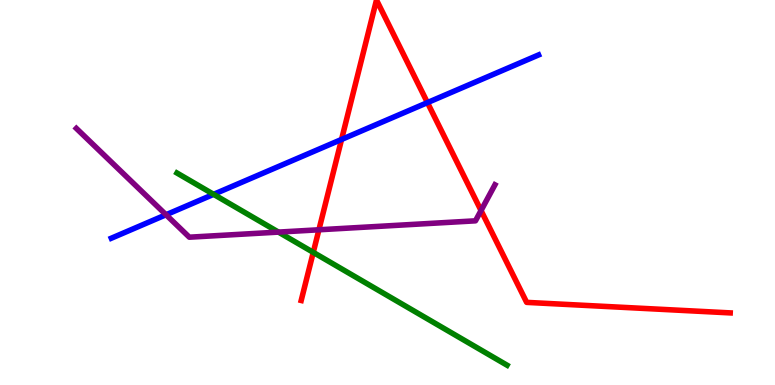[{'lines': ['blue', 'red'], 'intersections': [{'x': 4.41, 'y': 6.38}, {'x': 5.52, 'y': 7.33}]}, {'lines': ['green', 'red'], 'intersections': [{'x': 4.04, 'y': 3.45}]}, {'lines': ['purple', 'red'], 'intersections': [{'x': 4.12, 'y': 4.03}, {'x': 6.21, 'y': 4.53}]}, {'lines': ['blue', 'green'], 'intersections': [{'x': 2.76, 'y': 4.95}]}, {'lines': ['blue', 'purple'], 'intersections': [{'x': 2.14, 'y': 4.42}]}, {'lines': ['green', 'purple'], 'intersections': [{'x': 3.59, 'y': 3.97}]}]